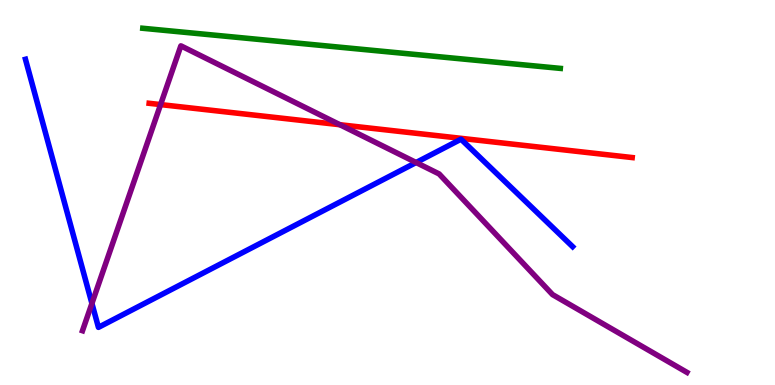[{'lines': ['blue', 'red'], 'intersections': []}, {'lines': ['green', 'red'], 'intersections': []}, {'lines': ['purple', 'red'], 'intersections': [{'x': 2.07, 'y': 7.28}, {'x': 4.39, 'y': 6.76}]}, {'lines': ['blue', 'green'], 'intersections': []}, {'lines': ['blue', 'purple'], 'intersections': [{'x': 1.19, 'y': 2.12}, {'x': 5.37, 'y': 5.78}]}, {'lines': ['green', 'purple'], 'intersections': []}]